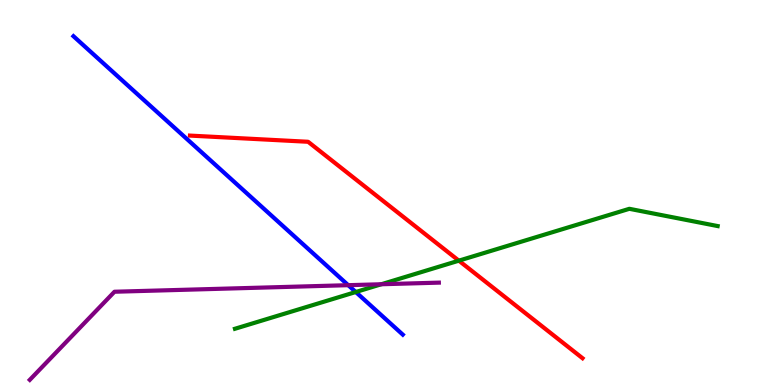[{'lines': ['blue', 'red'], 'intersections': []}, {'lines': ['green', 'red'], 'intersections': [{'x': 5.92, 'y': 3.23}]}, {'lines': ['purple', 'red'], 'intersections': []}, {'lines': ['blue', 'green'], 'intersections': [{'x': 4.59, 'y': 2.42}]}, {'lines': ['blue', 'purple'], 'intersections': [{'x': 4.49, 'y': 2.59}]}, {'lines': ['green', 'purple'], 'intersections': [{'x': 4.92, 'y': 2.62}]}]